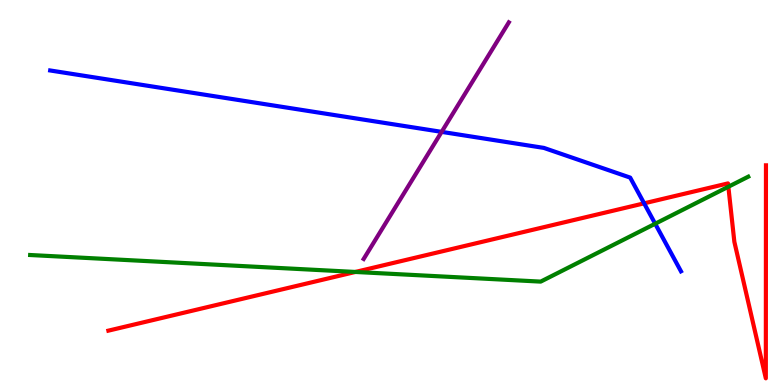[{'lines': ['blue', 'red'], 'intersections': [{'x': 8.31, 'y': 4.72}]}, {'lines': ['green', 'red'], 'intersections': [{'x': 4.59, 'y': 2.94}, {'x': 9.4, 'y': 5.15}]}, {'lines': ['purple', 'red'], 'intersections': []}, {'lines': ['blue', 'green'], 'intersections': [{'x': 8.45, 'y': 4.19}]}, {'lines': ['blue', 'purple'], 'intersections': [{'x': 5.7, 'y': 6.57}]}, {'lines': ['green', 'purple'], 'intersections': []}]